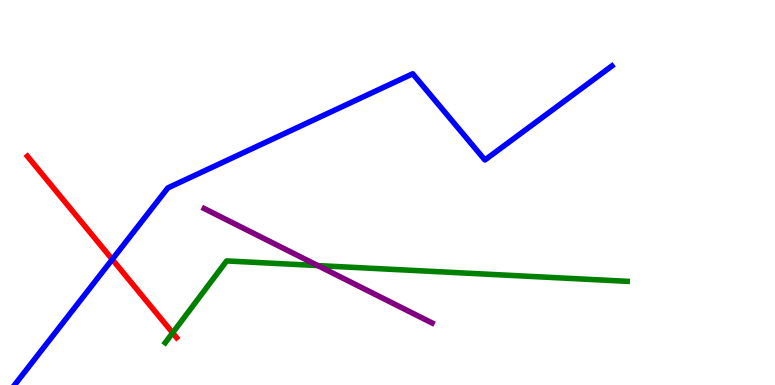[{'lines': ['blue', 'red'], 'intersections': [{'x': 1.45, 'y': 3.26}]}, {'lines': ['green', 'red'], 'intersections': [{'x': 2.23, 'y': 1.35}]}, {'lines': ['purple', 'red'], 'intersections': []}, {'lines': ['blue', 'green'], 'intersections': []}, {'lines': ['blue', 'purple'], 'intersections': []}, {'lines': ['green', 'purple'], 'intersections': [{'x': 4.1, 'y': 3.1}]}]